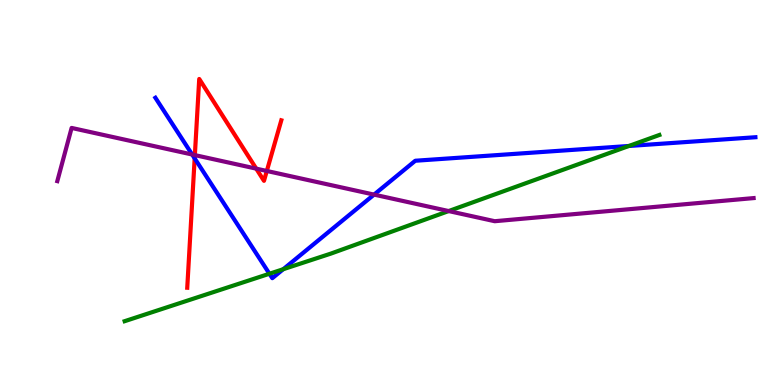[{'lines': ['blue', 'red'], 'intersections': [{'x': 2.51, 'y': 5.89}]}, {'lines': ['green', 'red'], 'intersections': []}, {'lines': ['purple', 'red'], 'intersections': [{'x': 2.51, 'y': 5.97}, {'x': 3.31, 'y': 5.62}, {'x': 3.44, 'y': 5.56}]}, {'lines': ['blue', 'green'], 'intersections': [{'x': 3.48, 'y': 2.89}, {'x': 3.65, 'y': 3.01}, {'x': 8.11, 'y': 6.21}]}, {'lines': ['blue', 'purple'], 'intersections': [{'x': 2.48, 'y': 5.99}, {'x': 4.83, 'y': 4.95}]}, {'lines': ['green', 'purple'], 'intersections': [{'x': 5.79, 'y': 4.52}]}]